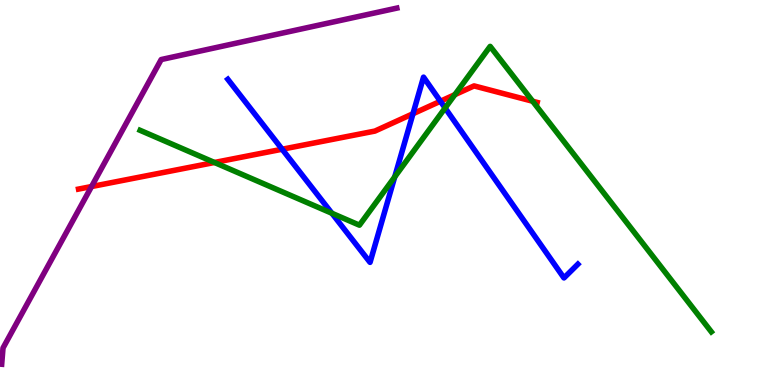[{'lines': ['blue', 'red'], 'intersections': [{'x': 3.64, 'y': 6.12}, {'x': 5.33, 'y': 7.05}, {'x': 5.68, 'y': 7.37}]}, {'lines': ['green', 'red'], 'intersections': [{'x': 2.77, 'y': 5.78}, {'x': 5.87, 'y': 7.54}, {'x': 6.87, 'y': 7.37}]}, {'lines': ['purple', 'red'], 'intersections': [{'x': 1.18, 'y': 5.15}]}, {'lines': ['blue', 'green'], 'intersections': [{'x': 4.28, 'y': 4.46}, {'x': 5.09, 'y': 5.41}, {'x': 5.74, 'y': 7.19}]}, {'lines': ['blue', 'purple'], 'intersections': []}, {'lines': ['green', 'purple'], 'intersections': []}]